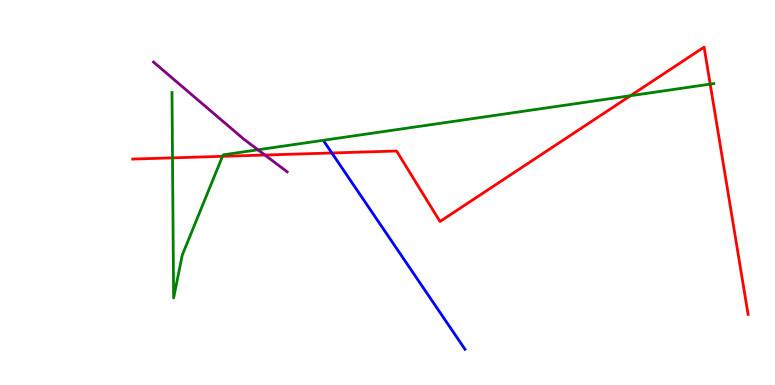[{'lines': ['blue', 'red'], 'intersections': [{'x': 4.28, 'y': 6.03}]}, {'lines': ['green', 'red'], 'intersections': [{'x': 2.23, 'y': 5.9}, {'x': 2.87, 'y': 5.94}, {'x': 8.14, 'y': 7.51}, {'x': 9.16, 'y': 7.81}]}, {'lines': ['purple', 'red'], 'intersections': [{'x': 3.42, 'y': 5.97}]}, {'lines': ['blue', 'green'], 'intersections': []}, {'lines': ['blue', 'purple'], 'intersections': []}, {'lines': ['green', 'purple'], 'intersections': [{'x': 3.33, 'y': 6.11}]}]